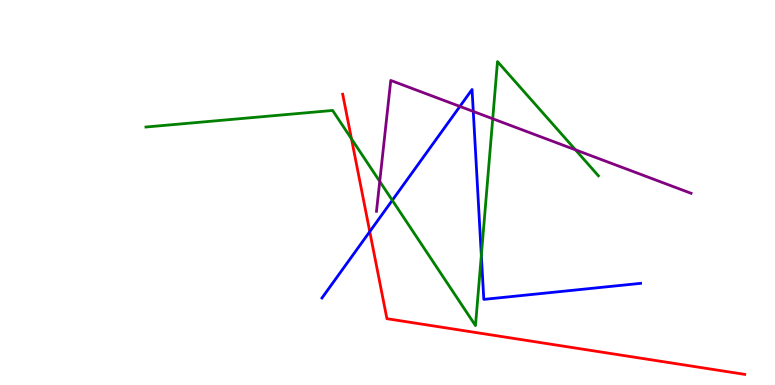[{'lines': ['blue', 'red'], 'intersections': [{'x': 4.77, 'y': 3.98}]}, {'lines': ['green', 'red'], 'intersections': [{'x': 4.54, 'y': 6.39}]}, {'lines': ['purple', 'red'], 'intersections': []}, {'lines': ['blue', 'green'], 'intersections': [{'x': 5.06, 'y': 4.8}, {'x': 6.21, 'y': 3.37}]}, {'lines': ['blue', 'purple'], 'intersections': [{'x': 5.93, 'y': 7.24}, {'x': 6.11, 'y': 7.11}]}, {'lines': ['green', 'purple'], 'intersections': [{'x': 4.9, 'y': 5.29}, {'x': 6.36, 'y': 6.92}, {'x': 7.43, 'y': 6.11}]}]